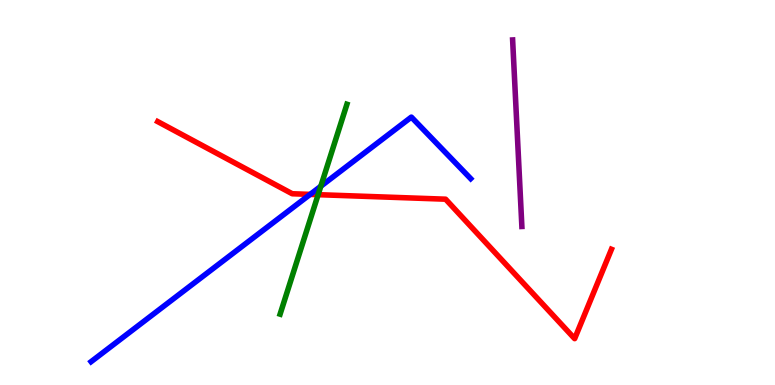[{'lines': ['blue', 'red'], 'intersections': [{'x': 4.0, 'y': 4.95}]}, {'lines': ['green', 'red'], 'intersections': [{'x': 4.11, 'y': 4.94}]}, {'lines': ['purple', 'red'], 'intersections': []}, {'lines': ['blue', 'green'], 'intersections': [{'x': 4.14, 'y': 5.16}]}, {'lines': ['blue', 'purple'], 'intersections': []}, {'lines': ['green', 'purple'], 'intersections': []}]